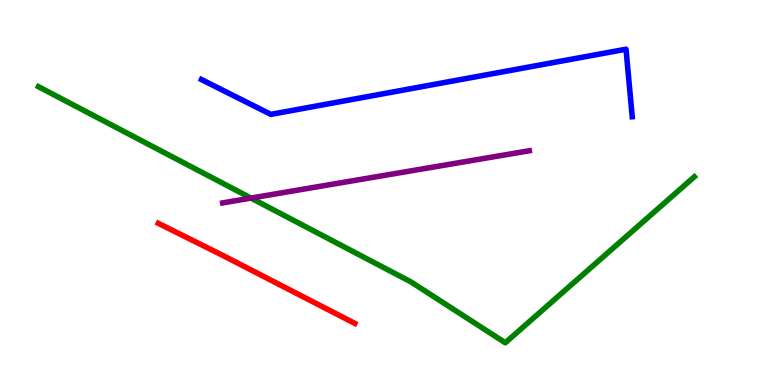[{'lines': ['blue', 'red'], 'intersections': []}, {'lines': ['green', 'red'], 'intersections': []}, {'lines': ['purple', 'red'], 'intersections': []}, {'lines': ['blue', 'green'], 'intersections': []}, {'lines': ['blue', 'purple'], 'intersections': []}, {'lines': ['green', 'purple'], 'intersections': [{'x': 3.24, 'y': 4.86}]}]